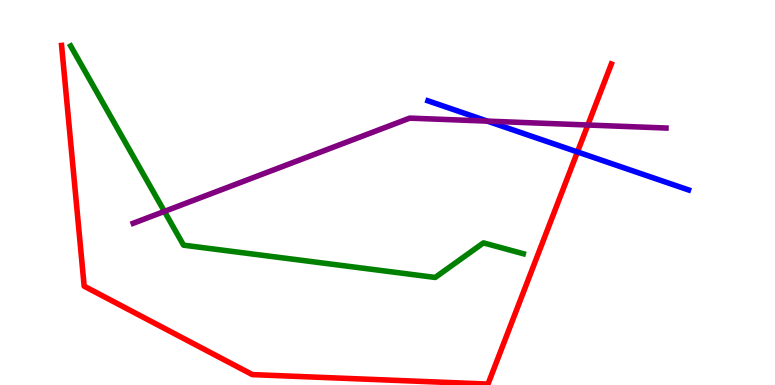[{'lines': ['blue', 'red'], 'intersections': [{'x': 7.45, 'y': 6.05}]}, {'lines': ['green', 'red'], 'intersections': []}, {'lines': ['purple', 'red'], 'intersections': [{'x': 7.59, 'y': 6.75}]}, {'lines': ['blue', 'green'], 'intersections': []}, {'lines': ['blue', 'purple'], 'intersections': [{'x': 6.29, 'y': 6.85}]}, {'lines': ['green', 'purple'], 'intersections': [{'x': 2.12, 'y': 4.51}]}]